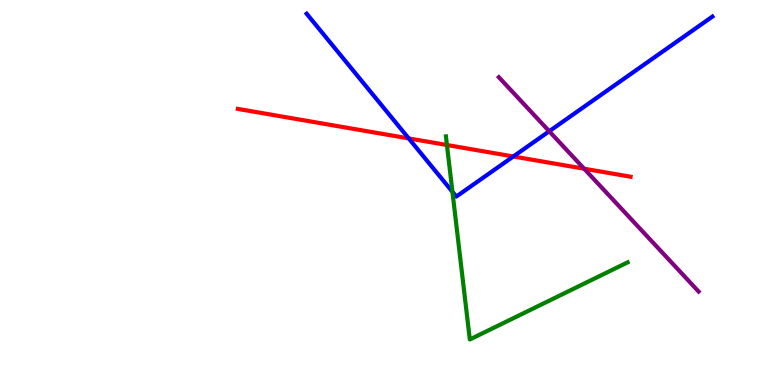[{'lines': ['blue', 'red'], 'intersections': [{'x': 5.27, 'y': 6.4}, {'x': 6.62, 'y': 5.94}]}, {'lines': ['green', 'red'], 'intersections': [{'x': 5.77, 'y': 6.23}]}, {'lines': ['purple', 'red'], 'intersections': [{'x': 7.54, 'y': 5.62}]}, {'lines': ['blue', 'green'], 'intersections': [{'x': 5.84, 'y': 5.02}]}, {'lines': ['blue', 'purple'], 'intersections': [{'x': 7.09, 'y': 6.59}]}, {'lines': ['green', 'purple'], 'intersections': []}]